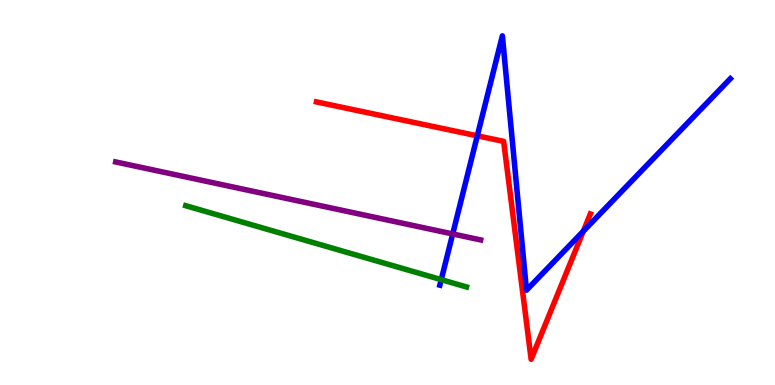[{'lines': ['blue', 'red'], 'intersections': [{'x': 6.16, 'y': 6.47}, {'x': 7.53, 'y': 4.0}]}, {'lines': ['green', 'red'], 'intersections': []}, {'lines': ['purple', 'red'], 'intersections': []}, {'lines': ['blue', 'green'], 'intersections': [{'x': 5.69, 'y': 2.74}]}, {'lines': ['blue', 'purple'], 'intersections': [{'x': 5.84, 'y': 3.92}]}, {'lines': ['green', 'purple'], 'intersections': []}]